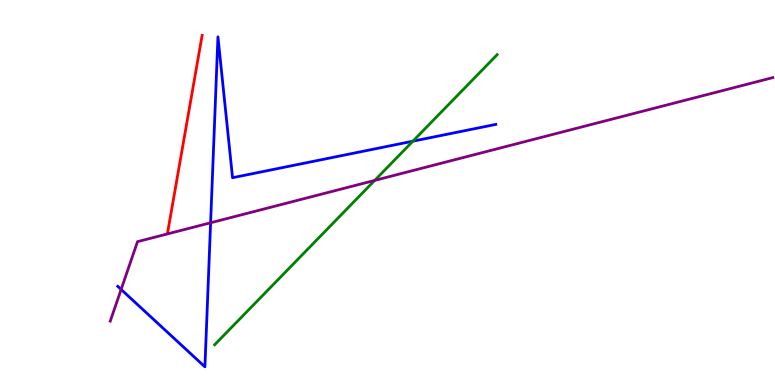[{'lines': ['blue', 'red'], 'intersections': []}, {'lines': ['green', 'red'], 'intersections': []}, {'lines': ['purple', 'red'], 'intersections': []}, {'lines': ['blue', 'green'], 'intersections': [{'x': 5.33, 'y': 6.33}]}, {'lines': ['blue', 'purple'], 'intersections': [{'x': 1.56, 'y': 2.48}, {'x': 2.72, 'y': 4.21}]}, {'lines': ['green', 'purple'], 'intersections': [{'x': 4.83, 'y': 5.31}]}]